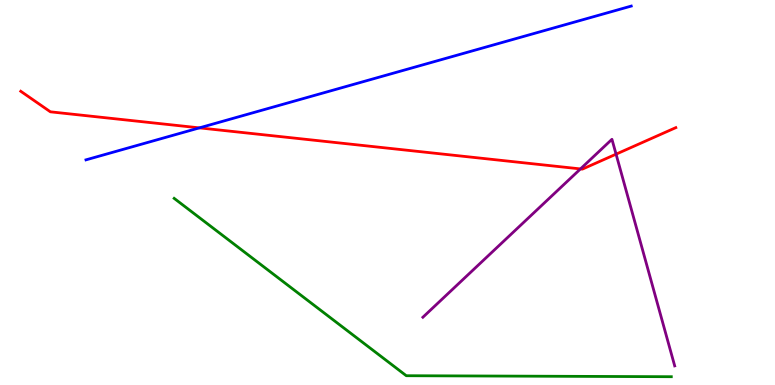[{'lines': ['blue', 'red'], 'intersections': [{'x': 2.57, 'y': 6.68}]}, {'lines': ['green', 'red'], 'intersections': []}, {'lines': ['purple', 'red'], 'intersections': [{'x': 7.49, 'y': 5.61}, {'x': 7.95, 'y': 6.0}]}, {'lines': ['blue', 'green'], 'intersections': []}, {'lines': ['blue', 'purple'], 'intersections': []}, {'lines': ['green', 'purple'], 'intersections': []}]